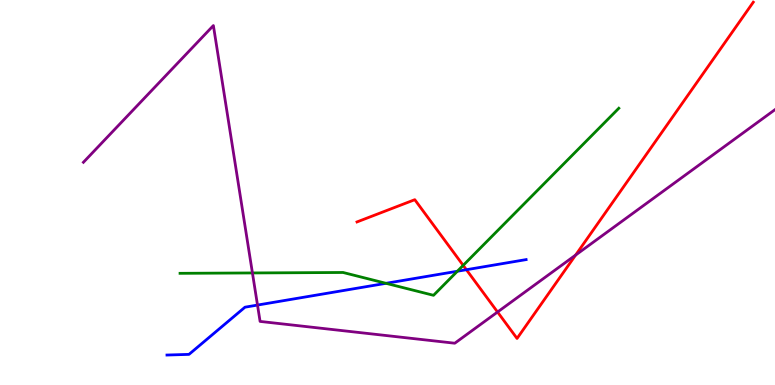[{'lines': ['blue', 'red'], 'intersections': [{'x': 6.02, 'y': 2.99}]}, {'lines': ['green', 'red'], 'intersections': [{'x': 5.98, 'y': 3.11}]}, {'lines': ['purple', 'red'], 'intersections': [{'x': 6.42, 'y': 1.9}, {'x': 7.43, 'y': 3.37}]}, {'lines': ['blue', 'green'], 'intersections': [{'x': 4.98, 'y': 2.64}, {'x': 5.9, 'y': 2.95}]}, {'lines': ['blue', 'purple'], 'intersections': [{'x': 3.32, 'y': 2.08}]}, {'lines': ['green', 'purple'], 'intersections': [{'x': 3.26, 'y': 2.91}]}]